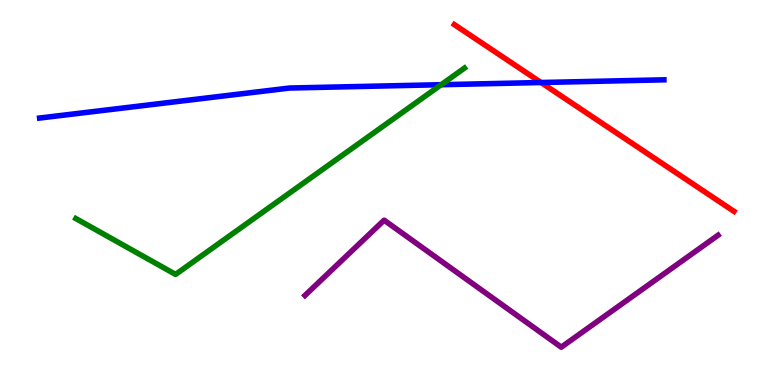[{'lines': ['blue', 'red'], 'intersections': [{'x': 6.98, 'y': 7.86}]}, {'lines': ['green', 'red'], 'intersections': []}, {'lines': ['purple', 'red'], 'intersections': []}, {'lines': ['blue', 'green'], 'intersections': [{'x': 5.69, 'y': 7.8}]}, {'lines': ['blue', 'purple'], 'intersections': []}, {'lines': ['green', 'purple'], 'intersections': []}]